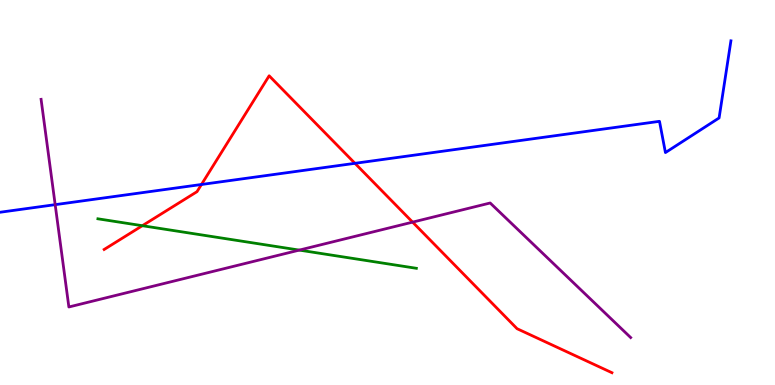[{'lines': ['blue', 'red'], 'intersections': [{'x': 2.6, 'y': 5.21}, {'x': 4.58, 'y': 5.76}]}, {'lines': ['green', 'red'], 'intersections': [{'x': 1.84, 'y': 4.14}]}, {'lines': ['purple', 'red'], 'intersections': [{'x': 5.32, 'y': 4.23}]}, {'lines': ['blue', 'green'], 'intersections': []}, {'lines': ['blue', 'purple'], 'intersections': [{'x': 0.712, 'y': 4.68}]}, {'lines': ['green', 'purple'], 'intersections': [{'x': 3.86, 'y': 3.5}]}]